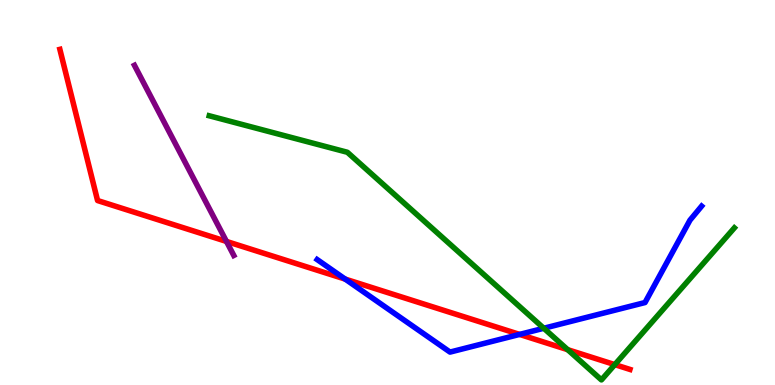[{'lines': ['blue', 'red'], 'intersections': [{'x': 4.45, 'y': 2.75}, {'x': 6.7, 'y': 1.31}]}, {'lines': ['green', 'red'], 'intersections': [{'x': 7.32, 'y': 0.918}, {'x': 7.93, 'y': 0.529}]}, {'lines': ['purple', 'red'], 'intersections': [{'x': 2.92, 'y': 3.73}]}, {'lines': ['blue', 'green'], 'intersections': [{'x': 7.02, 'y': 1.47}]}, {'lines': ['blue', 'purple'], 'intersections': []}, {'lines': ['green', 'purple'], 'intersections': []}]